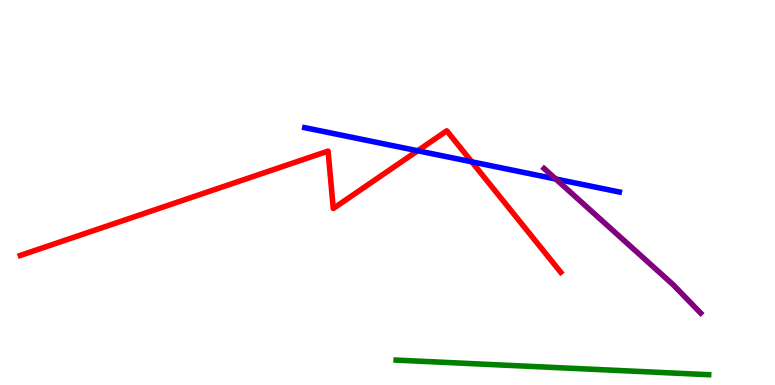[{'lines': ['blue', 'red'], 'intersections': [{'x': 5.39, 'y': 6.08}, {'x': 6.09, 'y': 5.8}]}, {'lines': ['green', 'red'], 'intersections': []}, {'lines': ['purple', 'red'], 'intersections': []}, {'lines': ['blue', 'green'], 'intersections': []}, {'lines': ['blue', 'purple'], 'intersections': [{'x': 7.17, 'y': 5.35}]}, {'lines': ['green', 'purple'], 'intersections': []}]